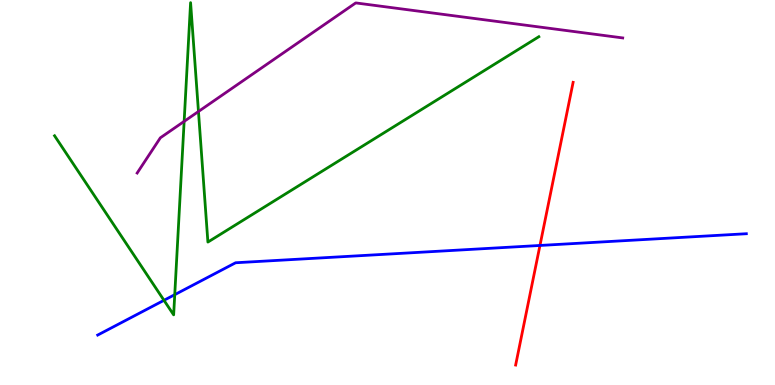[{'lines': ['blue', 'red'], 'intersections': [{'x': 6.97, 'y': 3.62}]}, {'lines': ['green', 'red'], 'intersections': []}, {'lines': ['purple', 'red'], 'intersections': []}, {'lines': ['blue', 'green'], 'intersections': [{'x': 2.12, 'y': 2.2}, {'x': 2.25, 'y': 2.35}]}, {'lines': ['blue', 'purple'], 'intersections': []}, {'lines': ['green', 'purple'], 'intersections': [{'x': 2.38, 'y': 6.85}, {'x': 2.56, 'y': 7.1}]}]